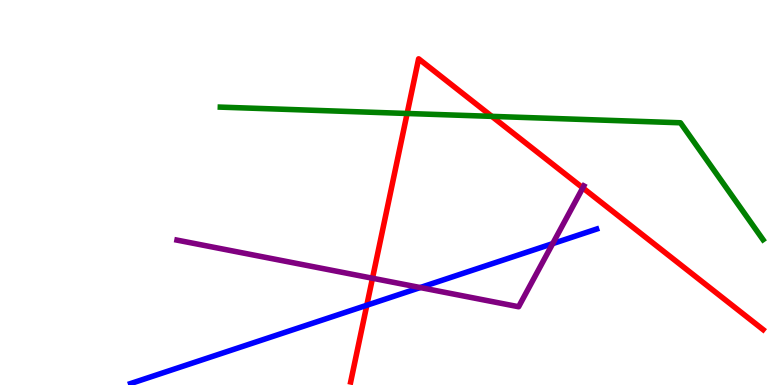[{'lines': ['blue', 'red'], 'intersections': [{'x': 4.73, 'y': 2.07}]}, {'lines': ['green', 'red'], 'intersections': [{'x': 5.25, 'y': 7.05}, {'x': 6.35, 'y': 6.98}]}, {'lines': ['purple', 'red'], 'intersections': [{'x': 4.81, 'y': 2.77}, {'x': 7.52, 'y': 5.12}]}, {'lines': ['blue', 'green'], 'intersections': []}, {'lines': ['blue', 'purple'], 'intersections': [{'x': 5.42, 'y': 2.53}, {'x': 7.13, 'y': 3.67}]}, {'lines': ['green', 'purple'], 'intersections': []}]